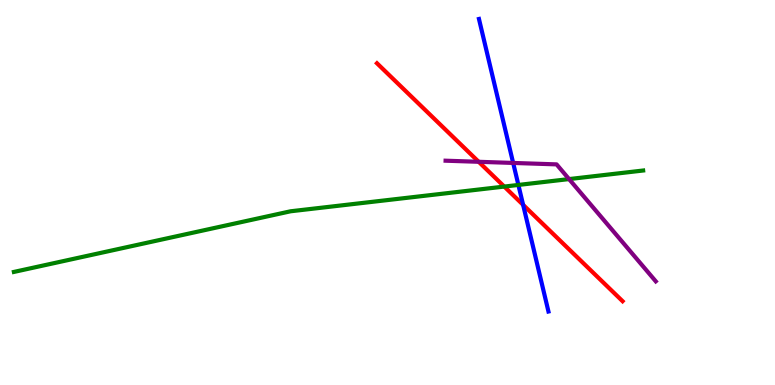[{'lines': ['blue', 'red'], 'intersections': [{'x': 6.75, 'y': 4.68}]}, {'lines': ['green', 'red'], 'intersections': [{'x': 6.51, 'y': 5.15}]}, {'lines': ['purple', 'red'], 'intersections': [{'x': 6.18, 'y': 5.8}]}, {'lines': ['blue', 'green'], 'intersections': [{'x': 6.69, 'y': 5.2}]}, {'lines': ['blue', 'purple'], 'intersections': [{'x': 6.62, 'y': 5.77}]}, {'lines': ['green', 'purple'], 'intersections': [{'x': 7.34, 'y': 5.35}]}]